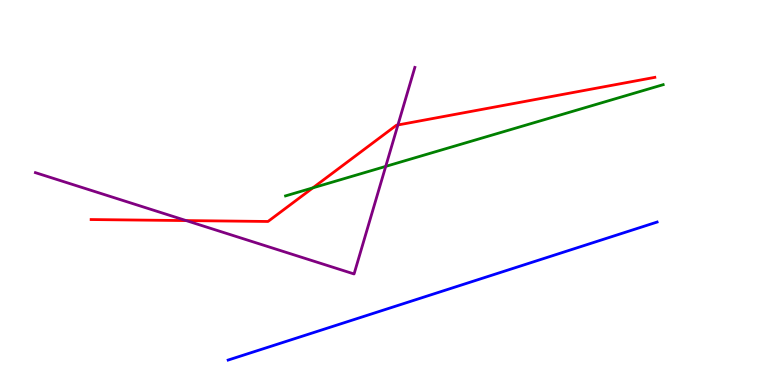[{'lines': ['blue', 'red'], 'intersections': []}, {'lines': ['green', 'red'], 'intersections': [{'x': 4.04, 'y': 5.12}]}, {'lines': ['purple', 'red'], 'intersections': [{'x': 2.4, 'y': 4.27}, {'x': 5.13, 'y': 6.75}]}, {'lines': ['blue', 'green'], 'intersections': []}, {'lines': ['blue', 'purple'], 'intersections': []}, {'lines': ['green', 'purple'], 'intersections': [{'x': 4.98, 'y': 5.68}]}]